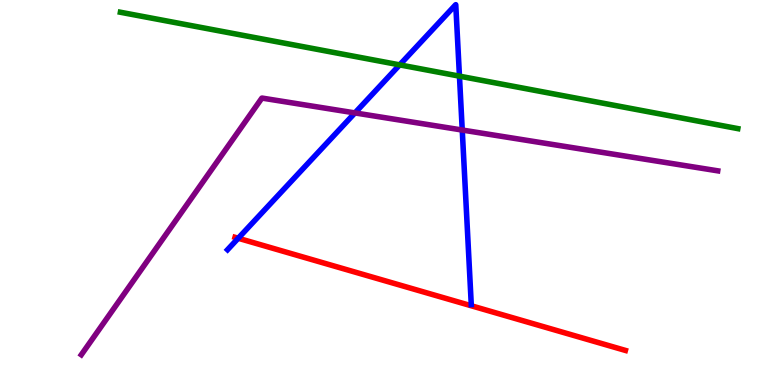[{'lines': ['blue', 'red'], 'intersections': [{'x': 3.07, 'y': 3.81}]}, {'lines': ['green', 'red'], 'intersections': []}, {'lines': ['purple', 'red'], 'intersections': []}, {'lines': ['blue', 'green'], 'intersections': [{'x': 5.16, 'y': 8.31}, {'x': 5.93, 'y': 8.02}]}, {'lines': ['blue', 'purple'], 'intersections': [{'x': 4.58, 'y': 7.07}, {'x': 5.96, 'y': 6.62}]}, {'lines': ['green', 'purple'], 'intersections': []}]